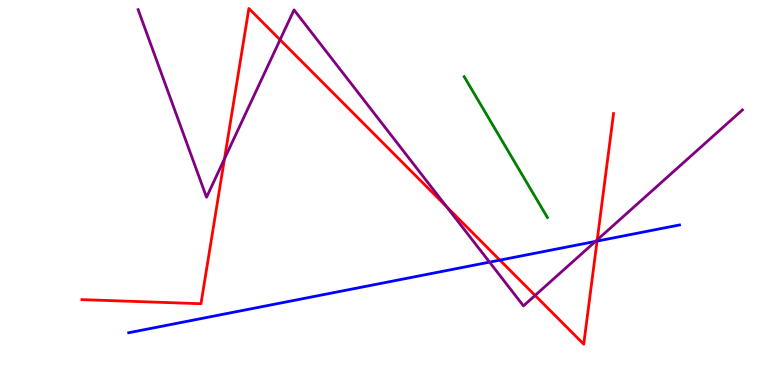[{'lines': ['blue', 'red'], 'intersections': [{'x': 6.45, 'y': 3.24}, {'x': 7.7, 'y': 3.74}]}, {'lines': ['green', 'red'], 'intersections': []}, {'lines': ['purple', 'red'], 'intersections': [{'x': 2.9, 'y': 5.87}, {'x': 3.61, 'y': 8.97}, {'x': 5.76, 'y': 4.63}, {'x': 6.9, 'y': 2.33}, {'x': 7.71, 'y': 3.77}]}, {'lines': ['blue', 'green'], 'intersections': []}, {'lines': ['blue', 'purple'], 'intersections': [{'x': 6.32, 'y': 3.19}, {'x': 7.68, 'y': 3.73}]}, {'lines': ['green', 'purple'], 'intersections': []}]